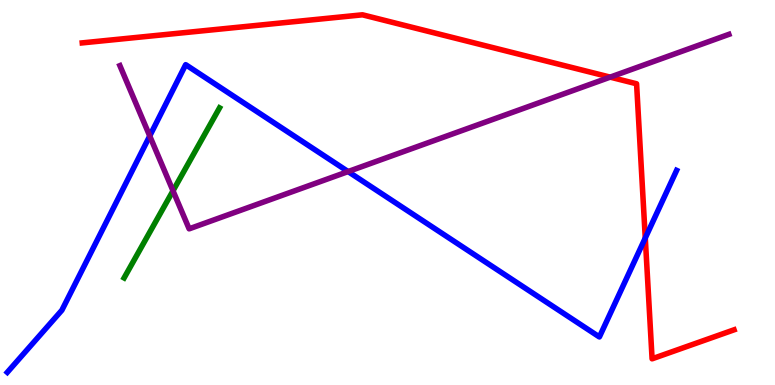[{'lines': ['blue', 'red'], 'intersections': [{'x': 8.33, 'y': 3.82}]}, {'lines': ['green', 'red'], 'intersections': []}, {'lines': ['purple', 'red'], 'intersections': [{'x': 7.87, 'y': 8.0}]}, {'lines': ['blue', 'green'], 'intersections': []}, {'lines': ['blue', 'purple'], 'intersections': [{'x': 1.93, 'y': 6.47}, {'x': 4.49, 'y': 5.54}]}, {'lines': ['green', 'purple'], 'intersections': [{'x': 2.23, 'y': 5.04}]}]